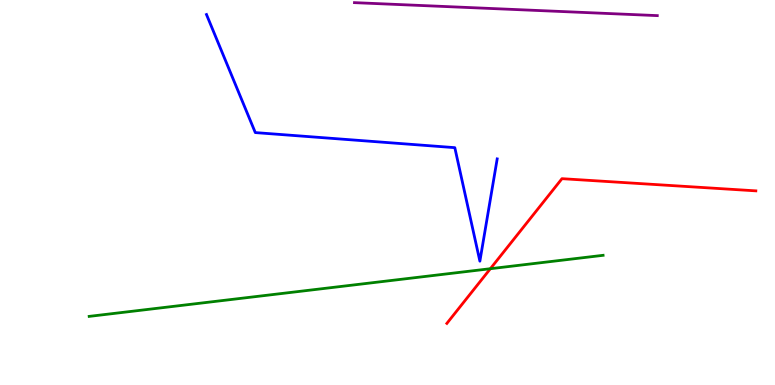[{'lines': ['blue', 'red'], 'intersections': []}, {'lines': ['green', 'red'], 'intersections': [{'x': 6.33, 'y': 3.02}]}, {'lines': ['purple', 'red'], 'intersections': []}, {'lines': ['blue', 'green'], 'intersections': []}, {'lines': ['blue', 'purple'], 'intersections': []}, {'lines': ['green', 'purple'], 'intersections': []}]